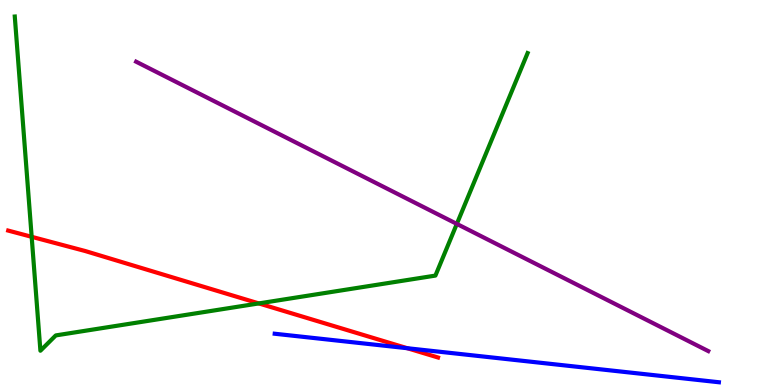[{'lines': ['blue', 'red'], 'intersections': [{'x': 5.25, 'y': 0.956}]}, {'lines': ['green', 'red'], 'intersections': [{'x': 0.409, 'y': 3.85}, {'x': 3.34, 'y': 2.12}]}, {'lines': ['purple', 'red'], 'intersections': []}, {'lines': ['blue', 'green'], 'intersections': []}, {'lines': ['blue', 'purple'], 'intersections': []}, {'lines': ['green', 'purple'], 'intersections': [{'x': 5.89, 'y': 4.18}]}]